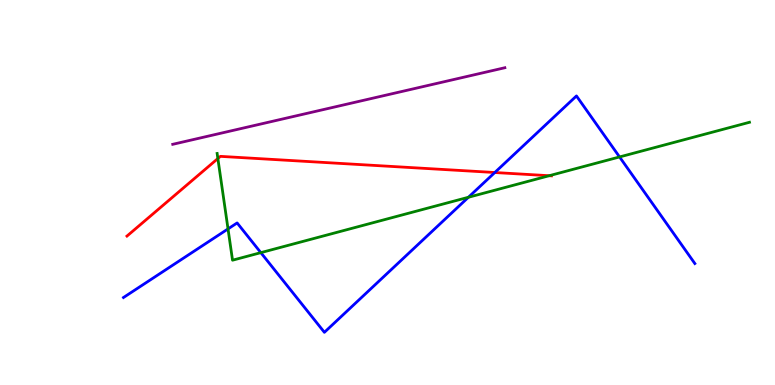[{'lines': ['blue', 'red'], 'intersections': [{'x': 6.38, 'y': 5.52}]}, {'lines': ['green', 'red'], 'intersections': [{'x': 2.81, 'y': 5.88}, {'x': 7.09, 'y': 5.44}]}, {'lines': ['purple', 'red'], 'intersections': []}, {'lines': ['blue', 'green'], 'intersections': [{'x': 2.94, 'y': 4.05}, {'x': 3.37, 'y': 3.44}, {'x': 6.04, 'y': 4.88}, {'x': 7.99, 'y': 5.92}]}, {'lines': ['blue', 'purple'], 'intersections': []}, {'lines': ['green', 'purple'], 'intersections': []}]